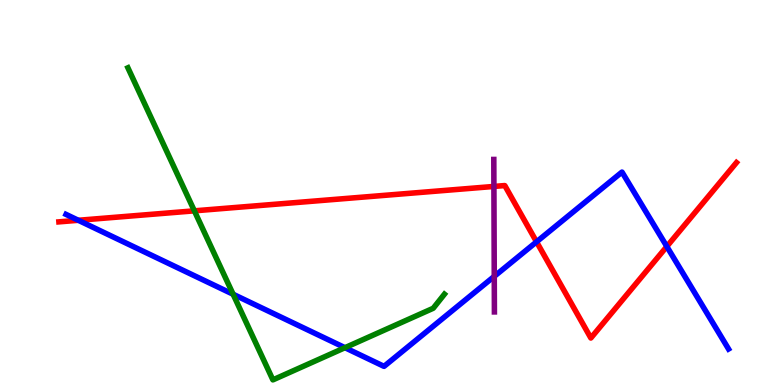[{'lines': ['blue', 'red'], 'intersections': [{'x': 1.01, 'y': 4.28}, {'x': 6.92, 'y': 3.72}, {'x': 8.6, 'y': 3.6}]}, {'lines': ['green', 'red'], 'intersections': [{'x': 2.51, 'y': 4.52}]}, {'lines': ['purple', 'red'], 'intersections': [{'x': 6.37, 'y': 5.16}]}, {'lines': ['blue', 'green'], 'intersections': [{'x': 3.01, 'y': 2.36}, {'x': 4.45, 'y': 0.969}]}, {'lines': ['blue', 'purple'], 'intersections': [{'x': 6.38, 'y': 2.82}]}, {'lines': ['green', 'purple'], 'intersections': []}]